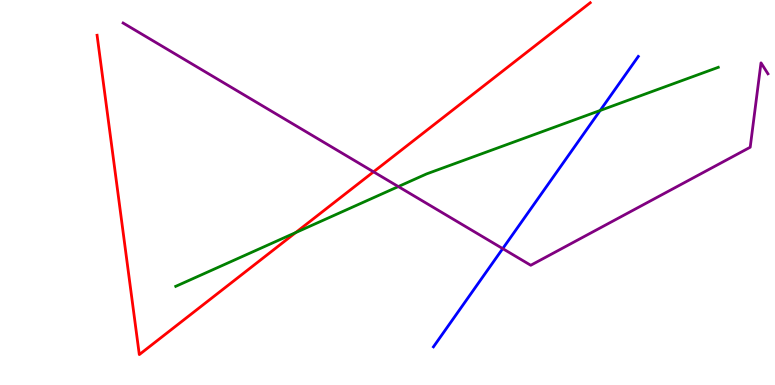[{'lines': ['blue', 'red'], 'intersections': []}, {'lines': ['green', 'red'], 'intersections': [{'x': 3.81, 'y': 3.96}]}, {'lines': ['purple', 'red'], 'intersections': [{'x': 4.82, 'y': 5.54}]}, {'lines': ['blue', 'green'], 'intersections': [{'x': 7.74, 'y': 7.13}]}, {'lines': ['blue', 'purple'], 'intersections': [{'x': 6.49, 'y': 3.54}]}, {'lines': ['green', 'purple'], 'intersections': [{'x': 5.14, 'y': 5.15}]}]